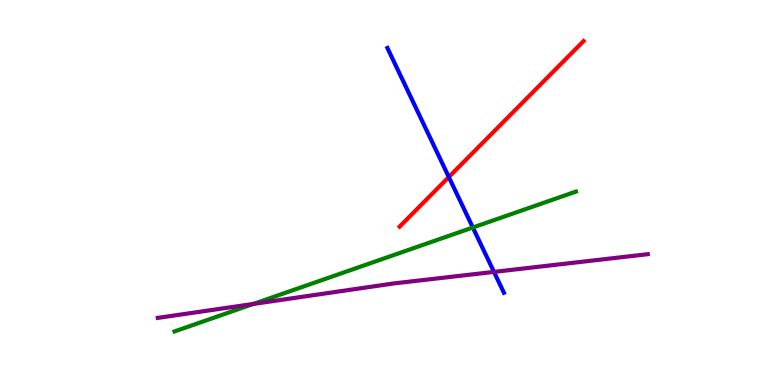[{'lines': ['blue', 'red'], 'intersections': [{'x': 5.79, 'y': 5.4}]}, {'lines': ['green', 'red'], 'intersections': []}, {'lines': ['purple', 'red'], 'intersections': []}, {'lines': ['blue', 'green'], 'intersections': [{'x': 6.1, 'y': 4.09}]}, {'lines': ['blue', 'purple'], 'intersections': [{'x': 6.37, 'y': 2.94}]}, {'lines': ['green', 'purple'], 'intersections': [{'x': 3.27, 'y': 2.11}]}]